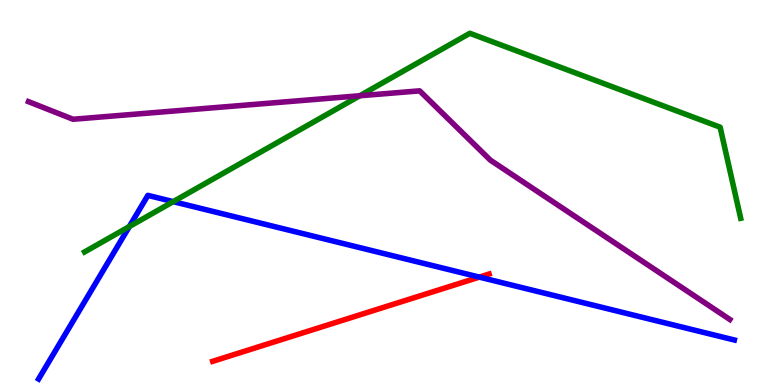[{'lines': ['blue', 'red'], 'intersections': [{'x': 6.19, 'y': 2.8}]}, {'lines': ['green', 'red'], 'intersections': []}, {'lines': ['purple', 'red'], 'intersections': []}, {'lines': ['blue', 'green'], 'intersections': [{'x': 1.67, 'y': 4.12}, {'x': 2.24, 'y': 4.76}]}, {'lines': ['blue', 'purple'], 'intersections': []}, {'lines': ['green', 'purple'], 'intersections': [{'x': 4.64, 'y': 7.51}]}]